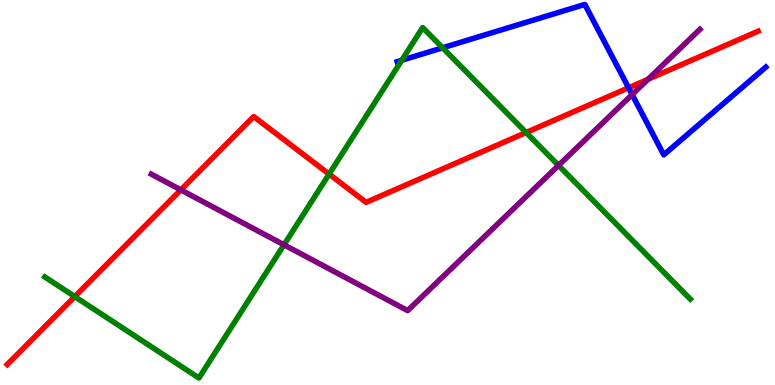[{'lines': ['blue', 'red'], 'intersections': [{'x': 8.11, 'y': 7.72}]}, {'lines': ['green', 'red'], 'intersections': [{'x': 0.965, 'y': 2.3}, {'x': 4.25, 'y': 5.48}, {'x': 6.79, 'y': 6.56}]}, {'lines': ['purple', 'red'], 'intersections': [{'x': 2.33, 'y': 5.07}, {'x': 8.36, 'y': 7.94}]}, {'lines': ['blue', 'green'], 'intersections': [{'x': 5.18, 'y': 8.44}, {'x': 5.71, 'y': 8.76}]}, {'lines': ['blue', 'purple'], 'intersections': [{'x': 8.16, 'y': 7.54}]}, {'lines': ['green', 'purple'], 'intersections': [{'x': 3.66, 'y': 3.64}, {'x': 7.21, 'y': 5.7}]}]